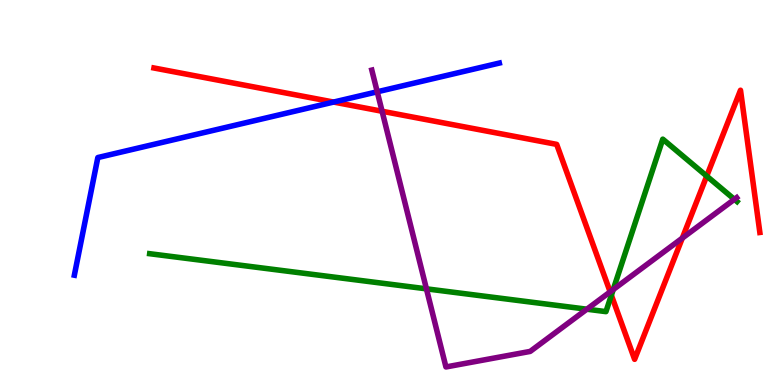[{'lines': ['blue', 'red'], 'intersections': [{'x': 4.3, 'y': 7.35}]}, {'lines': ['green', 'red'], 'intersections': [{'x': 7.89, 'y': 2.33}, {'x': 9.12, 'y': 5.43}]}, {'lines': ['purple', 'red'], 'intersections': [{'x': 4.93, 'y': 7.11}, {'x': 7.87, 'y': 2.42}, {'x': 8.8, 'y': 3.82}]}, {'lines': ['blue', 'green'], 'intersections': []}, {'lines': ['blue', 'purple'], 'intersections': [{'x': 4.87, 'y': 7.62}]}, {'lines': ['green', 'purple'], 'intersections': [{'x': 5.5, 'y': 2.5}, {'x': 7.57, 'y': 1.97}, {'x': 7.91, 'y': 2.48}, {'x': 9.48, 'y': 4.82}]}]